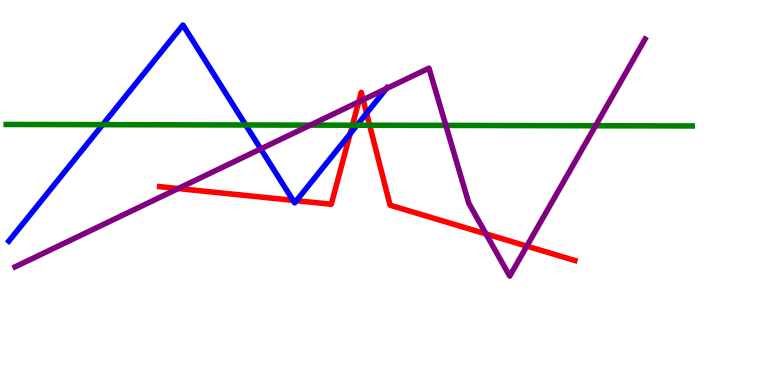[{'lines': ['blue', 'red'], 'intersections': [{'x': 3.78, 'y': 4.8}, {'x': 3.82, 'y': 4.79}, {'x': 4.52, 'y': 6.53}, {'x': 4.73, 'y': 7.06}]}, {'lines': ['green', 'red'], 'intersections': [{'x': 4.55, 'y': 6.75}, {'x': 4.77, 'y': 6.75}]}, {'lines': ['purple', 'red'], 'intersections': [{'x': 2.3, 'y': 5.1}, {'x': 4.63, 'y': 7.35}, {'x': 4.69, 'y': 7.41}, {'x': 6.27, 'y': 3.92}, {'x': 6.8, 'y': 3.61}]}, {'lines': ['blue', 'green'], 'intersections': [{'x': 1.32, 'y': 6.76}, {'x': 3.17, 'y': 6.75}, {'x': 4.61, 'y': 6.75}]}, {'lines': ['blue', 'purple'], 'intersections': [{'x': 3.36, 'y': 6.13}, {'x': 4.99, 'y': 7.7}]}, {'lines': ['green', 'purple'], 'intersections': [{'x': 4.0, 'y': 6.75}, {'x': 5.75, 'y': 6.74}, {'x': 7.68, 'y': 6.73}]}]